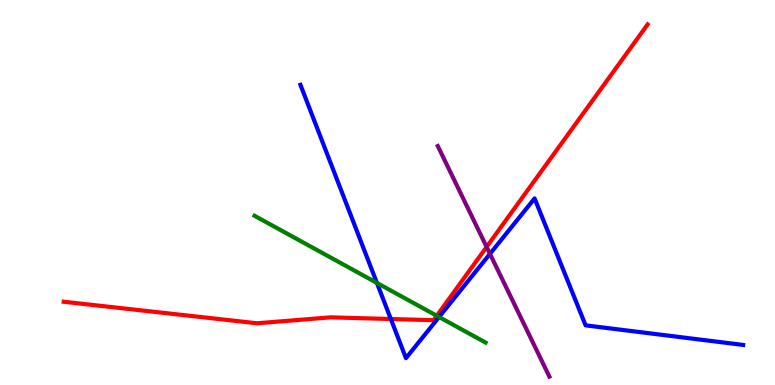[{'lines': ['blue', 'red'], 'intersections': [{'x': 5.04, 'y': 1.71}]}, {'lines': ['green', 'red'], 'intersections': [{'x': 5.64, 'y': 1.8}]}, {'lines': ['purple', 'red'], 'intersections': [{'x': 6.28, 'y': 3.59}]}, {'lines': ['blue', 'green'], 'intersections': [{'x': 4.86, 'y': 2.65}, {'x': 5.67, 'y': 1.77}]}, {'lines': ['blue', 'purple'], 'intersections': [{'x': 6.32, 'y': 3.41}]}, {'lines': ['green', 'purple'], 'intersections': []}]